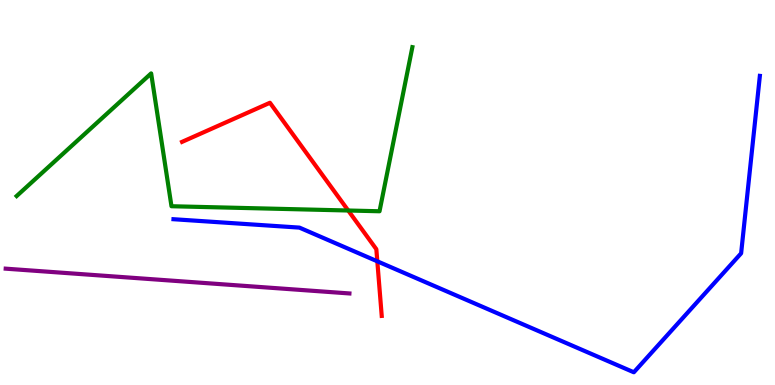[{'lines': ['blue', 'red'], 'intersections': [{'x': 4.87, 'y': 3.21}]}, {'lines': ['green', 'red'], 'intersections': [{'x': 4.49, 'y': 4.53}]}, {'lines': ['purple', 'red'], 'intersections': []}, {'lines': ['blue', 'green'], 'intersections': []}, {'lines': ['blue', 'purple'], 'intersections': []}, {'lines': ['green', 'purple'], 'intersections': []}]